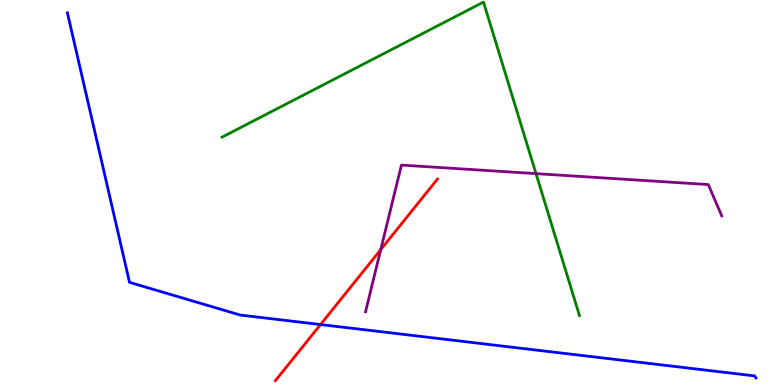[{'lines': ['blue', 'red'], 'intersections': [{'x': 4.14, 'y': 1.57}]}, {'lines': ['green', 'red'], 'intersections': []}, {'lines': ['purple', 'red'], 'intersections': [{'x': 4.91, 'y': 3.52}]}, {'lines': ['blue', 'green'], 'intersections': []}, {'lines': ['blue', 'purple'], 'intersections': []}, {'lines': ['green', 'purple'], 'intersections': [{'x': 6.92, 'y': 5.49}]}]